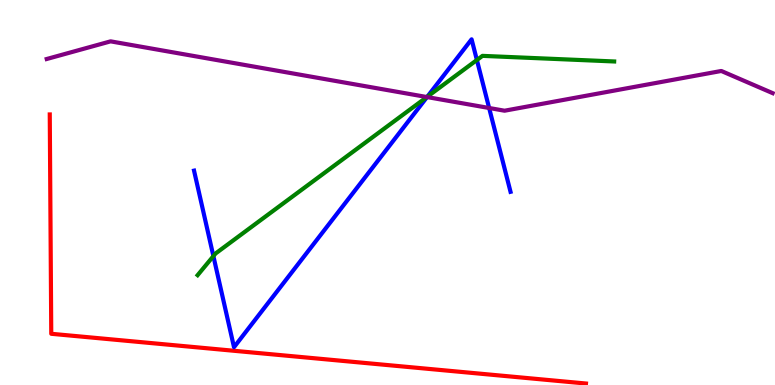[{'lines': ['blue', 'red'], 'intersections': []}, {'lines': ['green', 'red'], 'intersections': []}, {'lines': ['purple', 'red'], 'intersections': []}, {'lines': ['blue', 'green'], 'intersections': [{'x': 2.75, 'y': 3.35}, {'x': 5.51, 'y': 7.49}, {'x': 6.15, 'y': 8.44}]}, {'lines': ['blue', 'purple'], 'intersections': [{'x': 5.51, 'y': 7.48}, {'x': 6.31, 'y': 7.19}]}, {'lines': ['green', 'purple'], 'intersections': [{'x': 5.51, 'y': 7.48}]}]